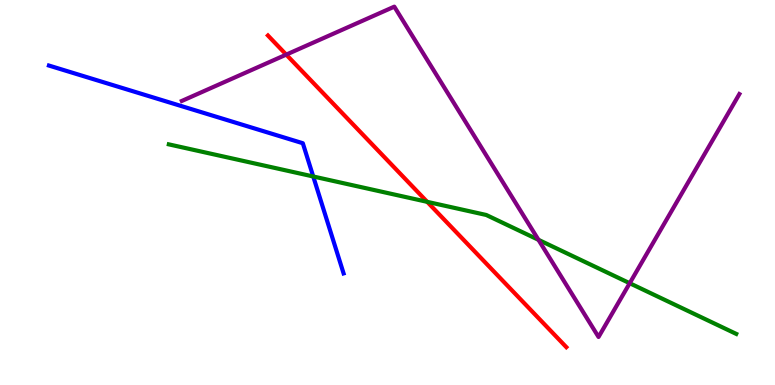[{'lines': ['blue', 'red'], 'intersections': []}, {'lines': ['green', 'red'], 'intersections': [{'x': 5.51, 'y': 4.76}]}, {'lines': ['purple', 'red'], 'intersections': [{'x': 3.69, 'y': 8.58}]}, {'lines': ['blue', 'green'], 'intersections': [{'x': 4.04, 'y': 5.42}]}, {'lines': ['blue', 'purple'], 'intersections': []}, {'lines': ['green', 'purple'], 'intersections': [{'x': 6.95, 'y': 3.77}, {'x': 8.13, 'y': 2.64}]}]